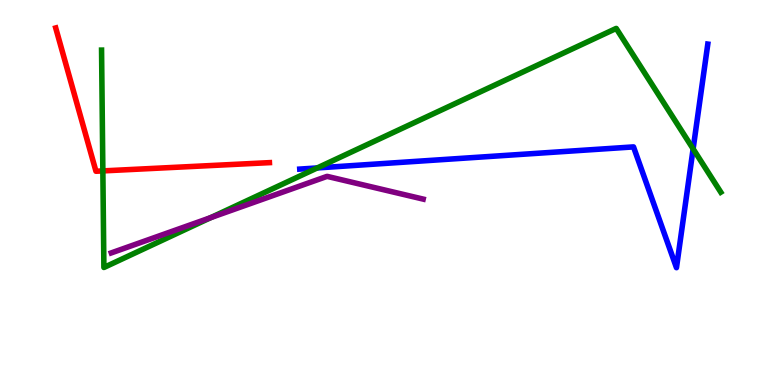[{'lines': ['blue', 'red'], 'intersections': []}, {'lines': ['green', 'red'], 'intersections': [{'x': 1.33, 'y': 5.56}]}, {'lines': ['purple', 'red'], 'intersections': []}, {'lines': ['blue', 'green'], 'intersections': [{'x': 4.09, 'y': 5.64}, {'x': 8.94, 'y': 6.13}]}, {'lines': ['blue', 'purple'], 'intersections': []}, {'lines': ['green', 'purple'], 'intersections': [{'x': 2.72, 'y': 4.35}]}]